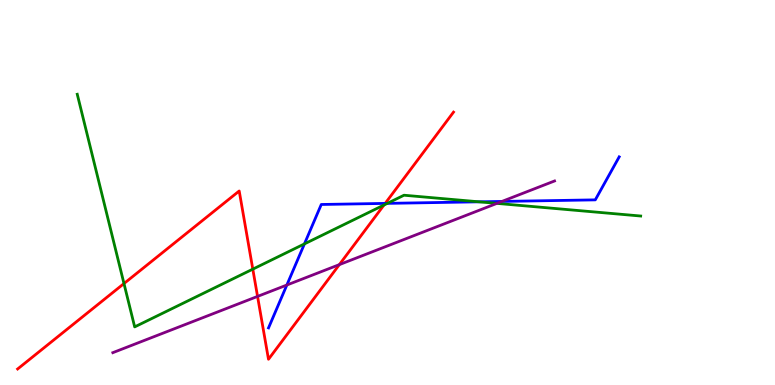[{'lines': ['blue', 'red'], 'intersections': [{'x': 4.97, 'y': 4.72}]}, {'lines': ['green', 'red'], 'intersections': [{'x': 1.6, 'y': 2.64}, {'x': 3.26, 'y': 3.01}, {'x': 4.95, 'y': 4.68}]}, {'lines': ['purple', 'red'], 'intersections': [{'x': 3.32, 'y': 2.3}, {'x': 4.38, 'y': 3.13}]}, {'lines': ['blue', 'green'], 'intersections': [{'x': 3.93, 'y': 3.66}, {'x': 5.0, 'y': 4.72}, {'x': 6.18, 'y': 4.76}]}, {'lines': ['blue', 'purple'], 'intersections': [{'x': 3.7, 'y': 2.6}, {'x': 6.48, 'y': 4.77}]}, {'lines': ['green', 'purple'], 'intersections': [{'x': 6.41, 'y': 4.72}]}]